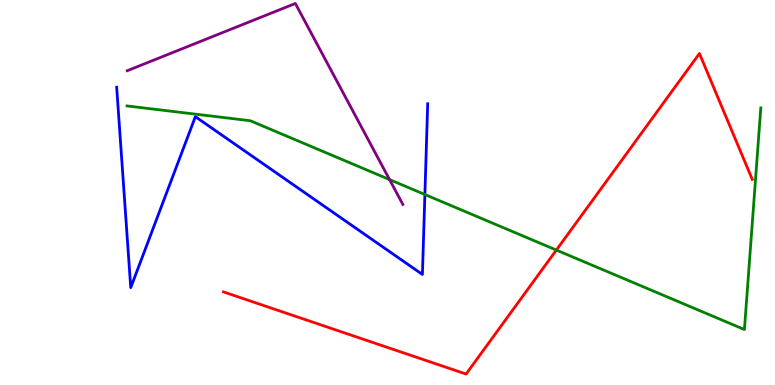[{'lines': ['blue', 'red'], 'intersections': []}, {'lines': ['green', 'red'], 'intersections': [{'x': 7.18, 'y': 3.5}]}, {'lines': ['purple', 'red'], 'intersections': []}, {'lines': ['blue', 'green'], 'intersections': [{'x': 5.48, 'y': 4.95}]}, {'lines': ['blue', 'purple'], 'intersections': []}, {'lines': ['green', 'purple'], 'intersections': [{'x': 5.03, 'y': 5.34}]}]